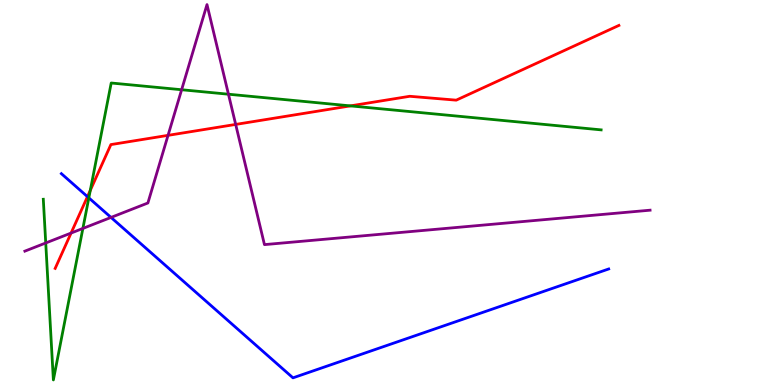[{'lines': ['blue', 'red'], 'intersections': [{'x': 1.13, 'y': 4.89}]}, {'lines': ['green', 'red'], 'intersections': [{'x': 1.17, 'y': 5.06}, {'x': 4.52, 'y': 7.25}]}, {'lines': ['purple', 'red'], 'intersections': [{'x': 0.917, 'y': 3.95}, {'x': 2.17, 'y': 6.48}, {'x': 3.04, 'y': 6.77}]}, {'lines': ['blue', 'green'], 'intersections': [{'x': 1.15, 'y': 4.86}]}, {'lines': ['blue', 'purple'], 'intersections': [{'x': 1.43, 'y': 4.35}]}, {'lines': ['green', 'purple'], 'intersections': [{'x': 0.59, 'y': 3.69}, {'x': 1.07, 'y': 4.07}, {'x': 2.34, 'y': 7.67}, {'x': 2.95, 'y': 7.55}]}]